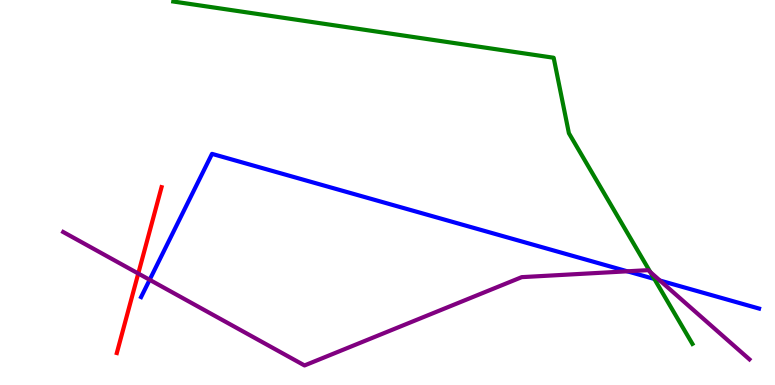[{'lines': ['blue', 'red'], 'intersections': []}, {'lines': ['green', 'red'], 'intersections': []}, {'lines': ['purple', 'red'], 'intersections': [{'x': 1.78, 'y': 2.9}]}, {'lines': ['blue', 'green'], 'intersections': [{'x': 8.44, 'y': 2.75}]}, {'lines': ['blue', 'purple'], 'intersections': [{'x': 1.93, 'y': 2.73}, {'x': 8.09, 'y': 2.95}, {'x': 8.52, 'y': 2.71}]}, {'lines': ['green', 'purple'], 'intersections': [{'x': 8.39, 'y': 2.93}]}]